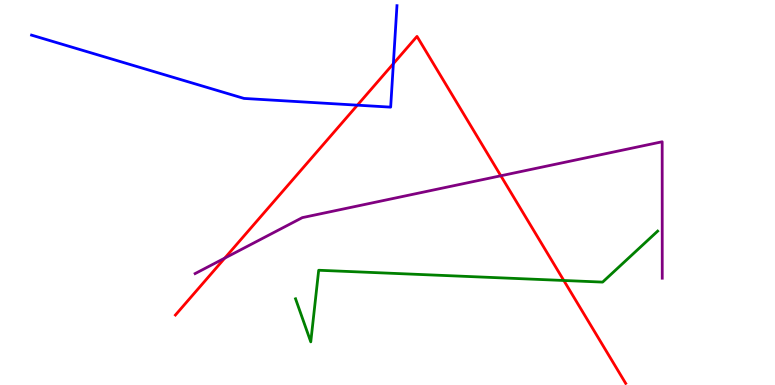[{'lines': ['blue', 'red'], 'intersections': [{'x': 4.61, 'y': 7.27}, {'x': 5.08, 'y': 8.35}]}, {'lines': ['green', 'red'], 'intersections': [{'x': 7.27, 'y': 2.71}]}, {'lines': ['purple', 'red'], 'intersections': [{'x': 2.9, 'y': 3.3}, {'x': 6.46, 'y': 5.43}]}, {'lines': ['blue', 'green'], 'intersections': []}, {'lines': ['blue', 'purple'], 'intersections': []}, {'lines': ['green', 'purple'], 'intersections': []}]